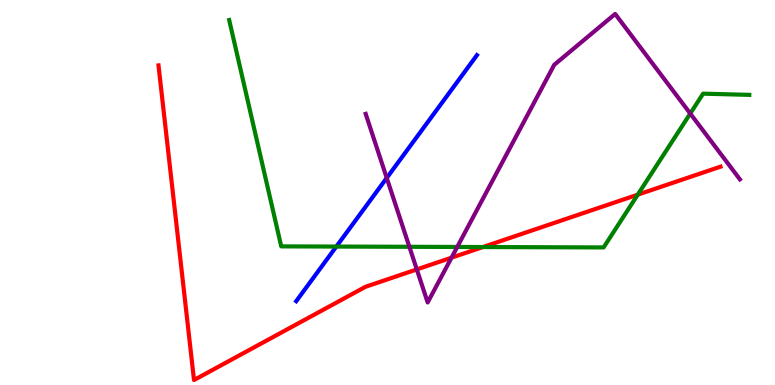[{'lines': ['blue', 'red'], 'intersections': []}, {'lines': ['green', 'red'], 'intersections': [{'x': 6.23, 'y': 3.58}, {'x': 8.23, 'y': 4.94}]}, {'lines': ['purple', 'red'], 'intersections': [{'x': 5.38, 'y': 3.0}, {'x': 5.83, 'y': 3.31}]}, {'lines': ['blue', 'green'], 'intersections': [{'x': 4.34, 'y': 3.6}]}, {'lines': ['blue', 'purple'], 'intersections': [{'x': 4.99, 'y': 5.38}]}, {'lines': ['green', 'purple'], 'intersections': [{'x': 5.28, 'y': 3.59}, {'x': 5.9, 'y': 3.59}, {'x': 8.91, 'y': 7.05}]}]